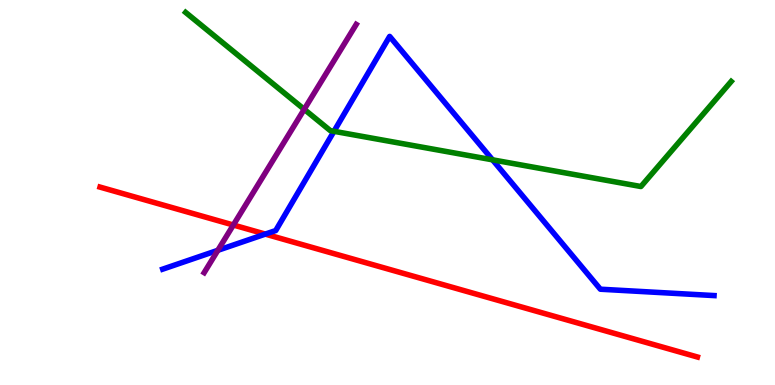[{'lines': ['blue', 'red'], 'intersections': [{'x': 3.42, 'y': 3.92}]}, {'lines': ['green', 'red'], 'intersections': []}, {'lines': ['purple', 'red'], 'intersections': [{'x': 3.01, 'y': 4.16}]}, {'lines': ['blue', 'green'], 'intersections': [{'x': 4.31, 'y': 6.59}, {'x': 6.36, 'y': 5.85}]}, {'lines': ['blue', 'purple'], 'intersections': [{'x': 2.81, 'y': 3.5}]}, {'lines': ['green', 'purple'], 'intersections': [{'x': 3.93, 'y': 7.16}]}]